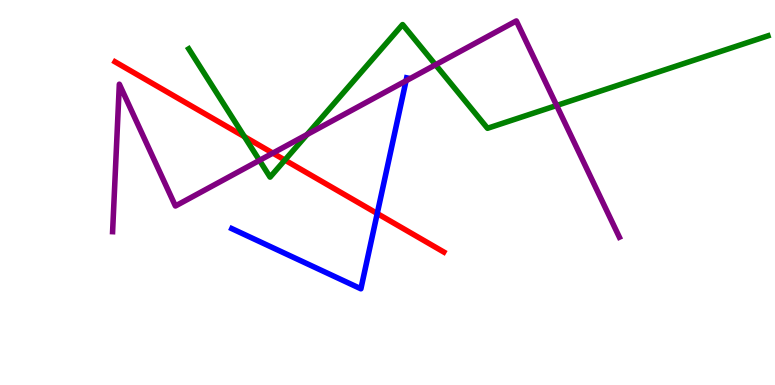[{'lines': ['blue', 'red'], 'intersections': [{'x': 4.87, 'y': 4.45}]}, {'lines': ['green', 'red'], 'intersections': [{'x': 3.15, 'y': 6.45}, {'x': 3.68, 'y': 5.84}]}, {'lines': ['purple', 'red'], 'intersections': [{'x': 3.52, 'y': 6.02}]}, {'lines': ['blue', 'green'], 'intersections': []}, {'lines': ['blue', 'purple'], 'intersections': [{'x': 5.24, 'y': 7.9}]}, {'lines': ['green', 'purple'], 'intersections': [{'x': 3.35, 'y': 5.83}, {'x': 3.96, 'y': 6.51}, {'x': 5.62, 'y': 8.32}, {'x': 7.18, 'y': 7.26}]}]